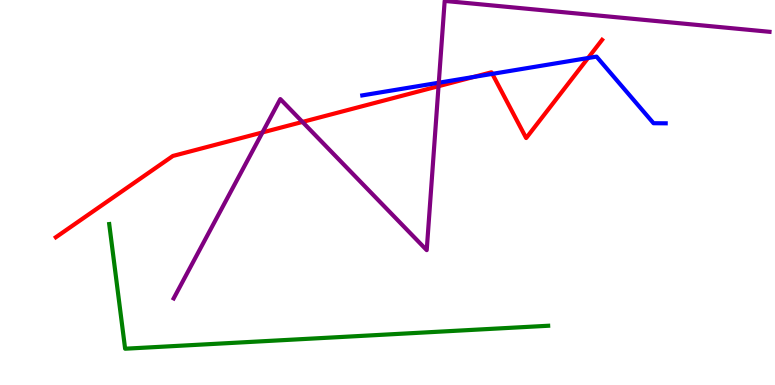[{'lines': ['blue', 'red'], 'intersections': [{'x': 6.11, 'y': 8.0}, {'x': 6.35, 'y': 8.08}, {'x': 7.59, 'y': 8.49}]}, {'lines': ['green', 'red'], 'intersections': []}, {'lines': ['purple', 'red'], 'intersections': [{'x': 3.39, 'y': 6.56}, {'x': 3.9, 'y': 6.83}, {'x': 5.66, 'y': 7.76}]}, {'lines': ['blue', 'green'], 'intersections': []}, {'lines': ['blue', 'purple'], 'intersections': [{'x': 5.66, 'y': 7.85}]}, {'lines': ['green', 'purple'], 'intersections': []}]